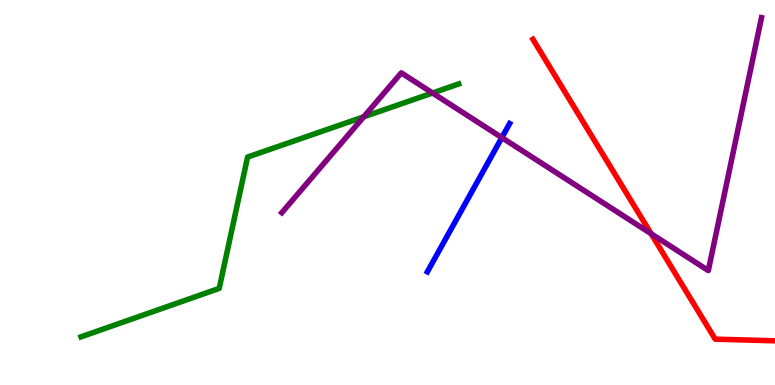[{'lines': ['blue', 'red'], 'intersections': []}, {'lines': ['green', 'red'], 'intersections': []}, {'lines': ['purple', 'red'], 'intersections': [{'x': 8.4, 'y': 3.93}]}, {'lines': ['blue', 'green'], 'intersections': []}, {'lines': ['blue', 'purple'], 'intersections': [{'x': 6.48, 'y': 6.43}]}, {'lines': ['green', 'purple'], 'intersections': [{'x': 4.69, 'y': 6.97}, {'x': 5.58, 'y': 7.58}]}]